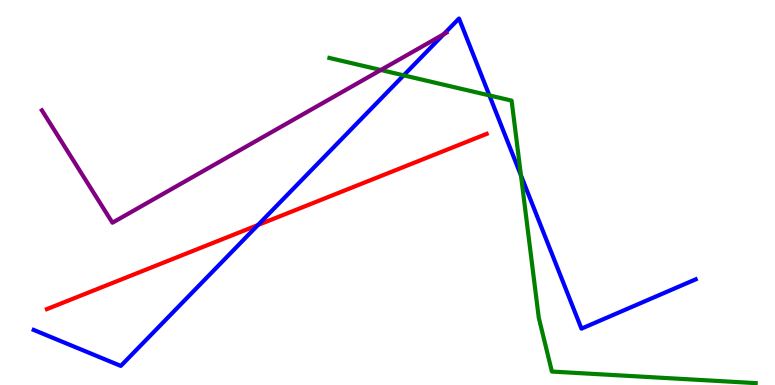[{'lines': ['blue', 'red'], 'intersections': [{'x': 3.33, 'y': 4.16}]}, {'lines': ['green', 'red'], 'intersections': []}, {'lines': ['purple', 'red'], 'intersections': []}, {'lines': ['blue', 'green'], 'intersections': [{'x': 5.21, 'y': 8.04}, {'x': 6.31, 'y': 7.52}, {'x': 6.72, 'y': 5.44}]}, {'lines': ['blue', 'purple'], 'intersections': [{'x': 5.73, 'y': 9.11}]}, {'lines': ['green', 'purple'], 'intersections': [{'x': 4.91, 'y': 8.18}]}]